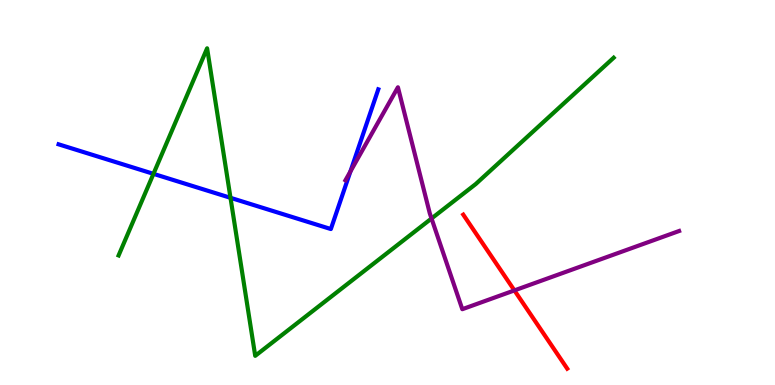[{'lines': ['blue', 'red'], 'intersections': []}, {'lines': ['green', 'red'], 'intersections': []}, {'lines': ['purple', 'red'], 'intersections': [{'x': 6.64, 'y': 2.46}]}, {'lines': ['blue', 'green'], 'intersections': [{'x': 1.98, 'y': 5.48}, {'x': 2.97, 'y': 4.86}]}, {'lines': ['blue', 'purple'], 'intersections': [{'x': 4.52, 'y': 5.54}]}, {'lines': ['green', 'purple'], 'intersections': [{'x': 5.57, 'y': 4.32}]}]